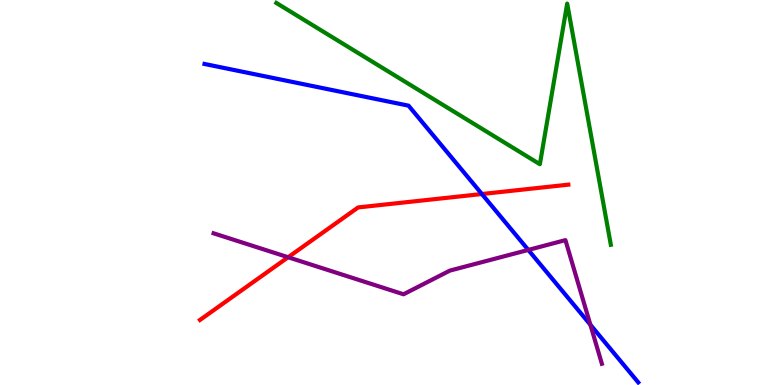[{'lines': ['blue', 'red'], 'intersections': [{'x': 6.22, 'y': 4.96}]}, {'lines': ['green', 'red'], 'intersections': []}, {'lines': ['purple', 'red'], 'intersections': [{'x': 3.72, 'y': 3.32}]}, {'lines': ['blue', 'green'], 'intersections': []}, {'lines': ['blue', 'purple'], 'intersections': [{'x': 6.82, 'y': 3.51}, {'x': 7.62, 'y': 1.57}]}, {'lines': ['green', 'purple'], 'intersections': []}]